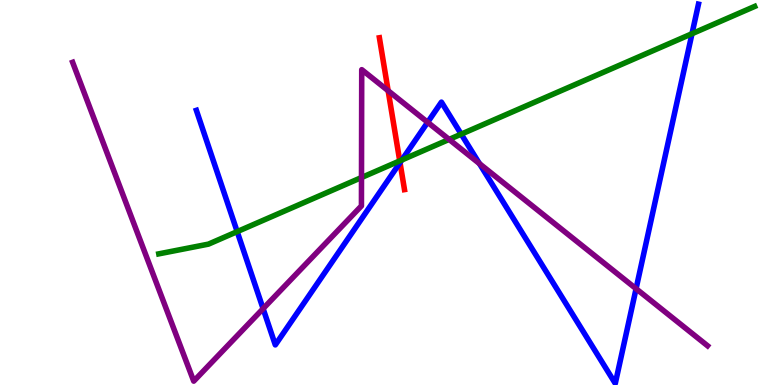[{'lines': ['blue', 'red'], 'intersections': [{'x': 5.16, 'y': 5.78}]}, {'lines': ['green', 'red'], 'intersections': [{'x': 5.16, 'y': 5.82}]}, {'lines': ['purple', 'red'], 'intersections': [{'x': 5.01, 'y': 7.64}]}, {'lines': ['blue', 'green'], 'intersections': [{'x': 3.06, 'y': 3.98}, {'x': 5.19, 'y': 5.84}, {'x': 5.95, 'y': 6.52}, {'x': 8.93, 'y': 9.12}]}, {'lines': ['blue', 'purple'], 'intersections': [{'x': 3.39, 'y': 1.98}, {'x': 5.52, 'y': 6.82}, {'x': 6.19, 'y': 5.75}, {'x': 8.21, 'y': 2.5}]}, {'lines': ['green', 'purple'], 'intersections': [{'x': 4.66, 'y': 5.39}, {'x': 5.79, 'y': 6.38}]}]